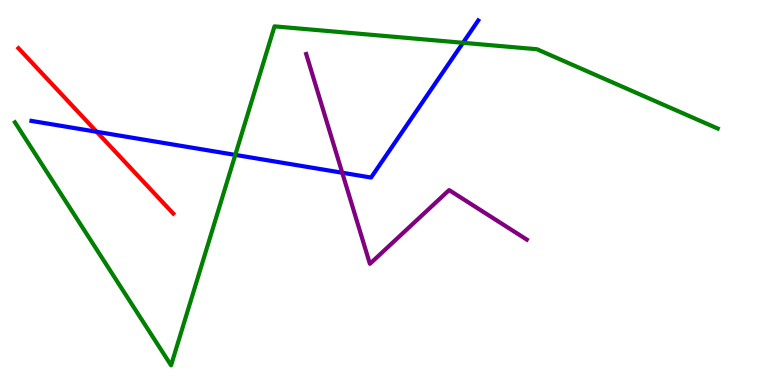[{'lines': ['blue', 'red'], 'intersections': [{'x': 1.25, 'y': 6.58}]}, {'lines': ['green', 'red'], 'intersections': []}, {'lines': ['purple', 'red'], 'intersections': []}, {'lines': ['blue', 'green'], 'intersections': [{'x': 3.04, 'y': 5.98}, {'x': 5.97, 'y': 8.89}]}, {'lines': ['blue', 'purple'], 'intersections': [{'x': 4.42, 'y': 5.51}]}, {'lines': ['green', 'purple'], 'intersections': []}]